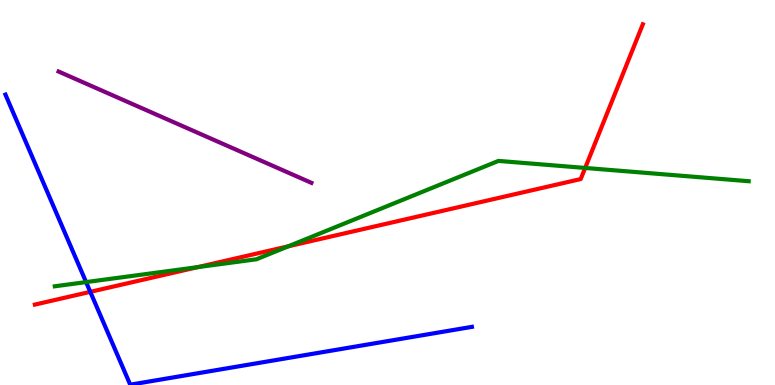[{'lines': ['blue', 'red'], 'intersections': [{'x': 1.17, 'y': 2.42}]}, {'lines': ['green', 'red'], 'intersections': [{'x': 2.55, 'y': 3.06}, {'x': 3.72, 'y': 3.6}, {'x': 7.55, 'y': 5.64}]}, {'lines': ['purple', 'red'], 'intersections': []}, {'lines': ['blue', 'green'], 'intersections': [{'x': 1.11, 'y': 2.67}]}, {'lines': ['blue', 'purple'], 'intersections': []}, {'lines': ['green', 'purple'], 'intersections': []}]